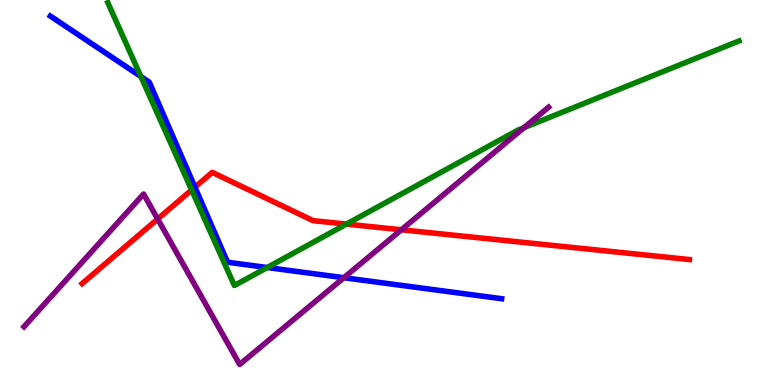[{'lines': ['blue', 'red'], 'intersections': [{'x': 2.52, 'y': 5.14}]}, {'lines': ['green', 'red'], 'intersections': [{'x': 2.47, 'y': 5.07}, {'x': 4.47, 'y': 4.18}]}, {'lines': ['purple', 'red'], 'intersections': [{'x': 2.03, 'y': 4.31}, {'x': 5.18, 'y': 4.03}]}, {'lines': ['blue', 'green'], 'intersections': [{'x': 1.82, 'y': 8.01}, {'x': 3.45, 'y': 3.05}]}, {'lines': ['blue', 'purple'], 'intersections': [{'x': 4.44, 'y': 2.79}]}, {'lines': ['green', 'purple'], 'intersections': [{'x': 6.76, 'y': 6.68}]}]